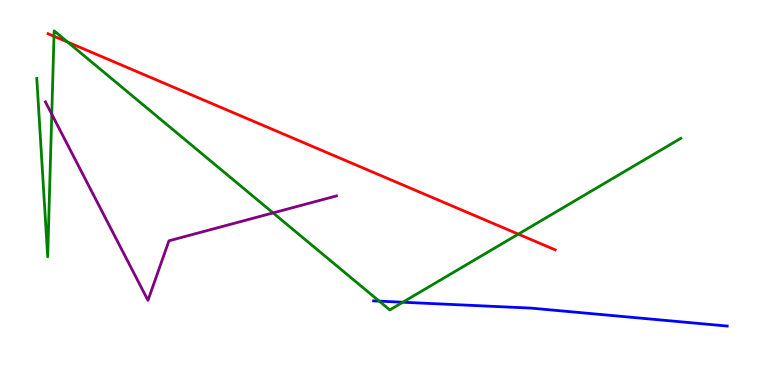[{'lines': ['blue', 'red'], 'intersections': []}, {'lines': ['green', 'red'], 'intersections': [{'x': 0.697, 'y': 9.06}, {'x': 0.873, 'y': 8.91}, {'x': 6.69, 'y': 3.92}]}, {'lines': ['purple', 'red'], 'intersections': []}, {'lines': ['blue', 'green'], 'intersections': [{'x': 4.89, 'y': 2.18}, {'x': 5.2, 'y': 2.15}]}, {'lines': ['blue', 'purple'], 'intersections': []}, {'lines': ['green', 'purple'], 'intersections': [{'x': 0.668, 'y': 7.03}, {'x': 3.52, 'y': 4.47}]}]